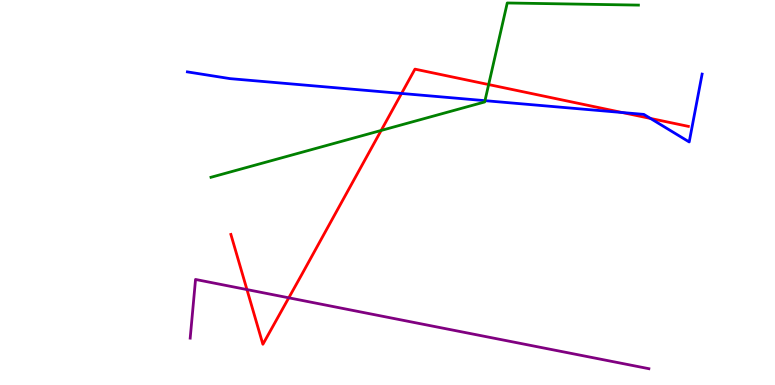[{'lines': ['blue', 'red'], 'intersections': [{'x': 5.18, 'y': 7.57}, {'x': 8.03, 'y': 7.08}, {'x': 8.39, 'y': 6.92}]}, {'lines': ['green', 'red'], 'intersections': [{'x': 4.92, 'y': 6.61}, {'x': 6.31, 'y': 7.8}]}, {'lines': ['purple', 'red'], 'intersections': [{'x': 3.19, 'y': 2.48}, {'x': 3.73, 'y': 2.26}]}, {'lines': ['blue', 'green'], 'intersections': [{'x': 6.26, 'y': 7.39}]}, {'lines': ['blue', 'purple'], 'intersections': []}, {'lines': ['green', 'purple'], 'intersections': []}]